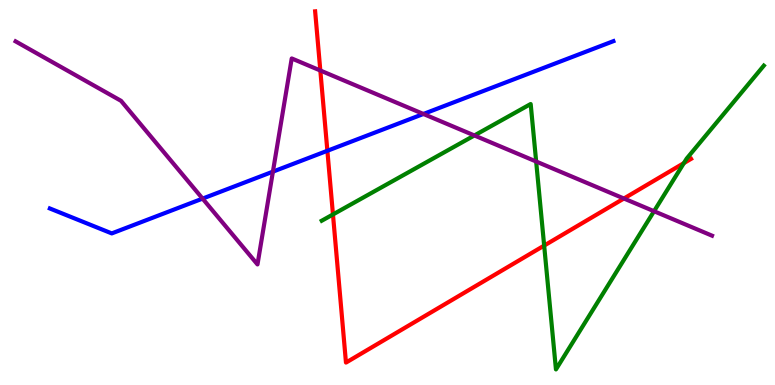[{'lines': ['blue', 'red'], 'intersections': [{'x': 4.22, 'y': 6.08}]}, {'lines': ['green', 'red'], 'intersections': [{'x': 4.3, 'y': 4.43}, {'x': 7.02, 'y': 3.62}, {'x': 8.82, 'y': 5.76}]}, {'lines': ['purple', 'red'], 'intersections': [{'x': 4.13, 'y': 8.17}, {'x': 8.05, 'y': 4.84}]}, {'lines': ['blue', 'green'], 'intersections': []}, {'lines': ['blue', 'purple'], 'intersections': [{'x': 2.61, 'y': 4.84}, {'x': 3.52, 'y': 5.54}, {'x': 5.46, 'y': 7.04}]}, {'lines': ['green', 'purple'], 'intersections': [{'x': 6.12, 'y': 6.48}, {'x': 6.92, 'y': 5.8}, {'x': 8.44, 'y': 4.51}]}]